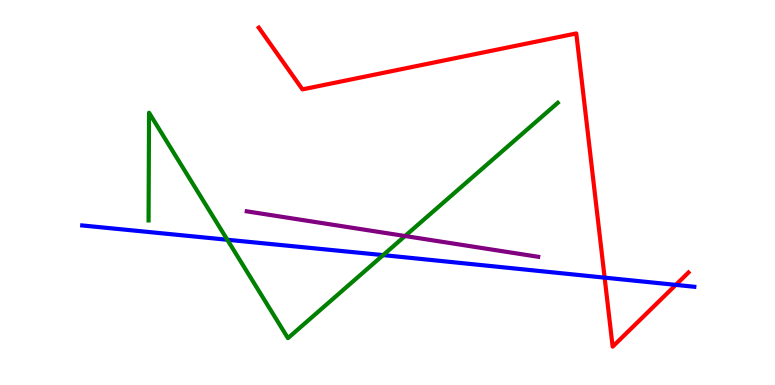[{'lines': ['blue', 'red'], 'intersections': [{'x': 7.8, 'y': 2.79}, {'x': 8.72, 'y': 2.6}]}, {'lines': ['green', 'red'], 'intersections': []}, {'lines': ['purple', 'red'], 'intersections': []}, {'lines': ['blue', 'green'], 'intersections': [{'x': 2.93, 'y': 3.77}, {'x': 4.94, 'y': 3.37}]}, {'lines': ['blue', 'purple'], 'intersections': []}, {'lines': ['green', 'purple'], 'intersections': [{'x': 5.23, 'y': 3.87}]}]